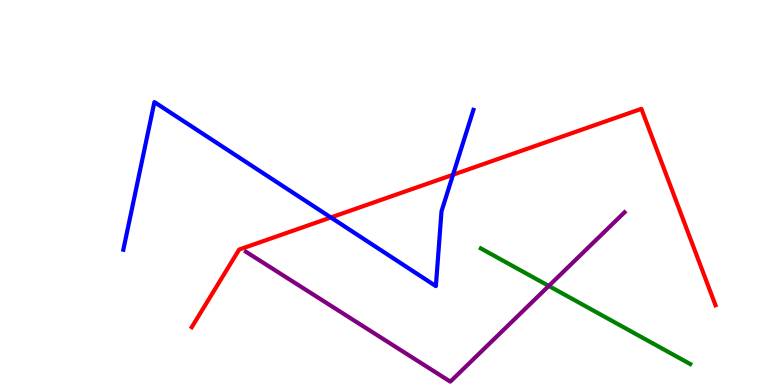[{'lines': ['blue', 'red'], 'intersections': [{'x': 4.27, 'y': 4.35}, {'x': 5.85, 'y': 5.46}]}, {'lines': ['green', 'red'], 'intersections': []}, {'lines': ['purple', 'red'], 'intersections': []}, {'lines': ['blue', 'green'], 'intersections': []}, {'lines': ['blue', 'purple'], 'intersections': []}, {'lines': ['green', 'purple'], 'intersections': [{'x': 7.08, 'y': 2.57}]}]